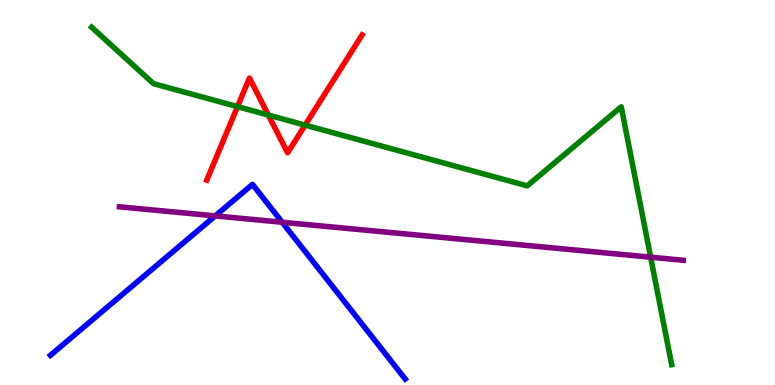[{'lines': ['blue', 'red'], 'intersections': []}, {'lines': ['green', 'red'], 'intersections': [{'x': 3.06, 'y': 7.23}, {'x': 3.46, 'y': 7.01}, {'x': 3.94, 'y': 6.75}]}, {'lines': ['purple', 'red'], 'intersections': []}, {'lines': ['blue', 'green'], 'intersections': []}, {'lines': ['blue', 'purple'], 'intersections': [{'x': 2.78, 'y': 4.39}, {'x': 3.64, 'y': 4.23}]}, {'lines': ['green', 'purple'], 'intersections': [{'x': 8.4, 'y': 3.32}]}]